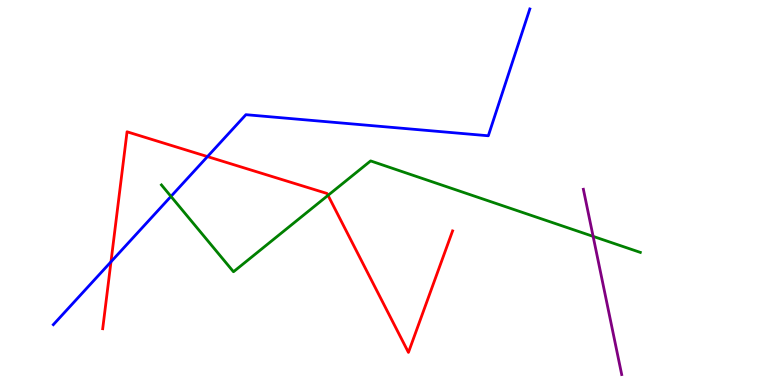[{'lines': ['blue', 'red'], 'intersections': [{'x': 1.43, 'y': 3.2}, {'x': 2.68, 'y': 5.93}]}, {'lines': ['green', 'red'], 'intersections': [{'x': 4.23, 'y': 4.93}]}, {'lines': ['purple', 'red'], 'intersections': []}, {'lines': ['blue', 'green'], 'intersections': [{'x': 2.21, 'y': 4.9}]}, {'lines': ['blue', 'purple'], 'intersections': []}, {'lines': ['green', 'purple'], 'intersections': [{'x': 7.65, 'y': 3.86}]}]